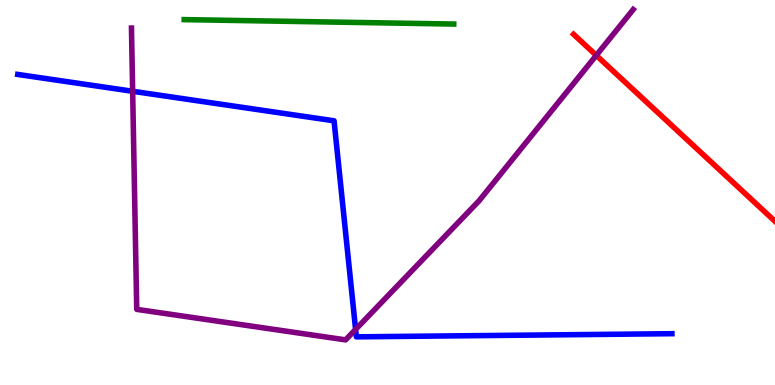[{'lines': ['blue', 'red'], 'intersections': []}, {'lines': ['green', 'red'], 'intersections': []}, {'lines': ['purple', 'red'], 'intersections': [{'x': 7.69, 'y': 8.56}]}, {'lines': ['blue', 'green'], 'intersections': []}, {'lines': ['blue', 'purple'], 'intersections': [{'x': 1.71, 'y': 7.63}, {'x': 4.59, 'y': 1.44}]}, {'lines': ['green', 'purple'], 'intersections': []}]